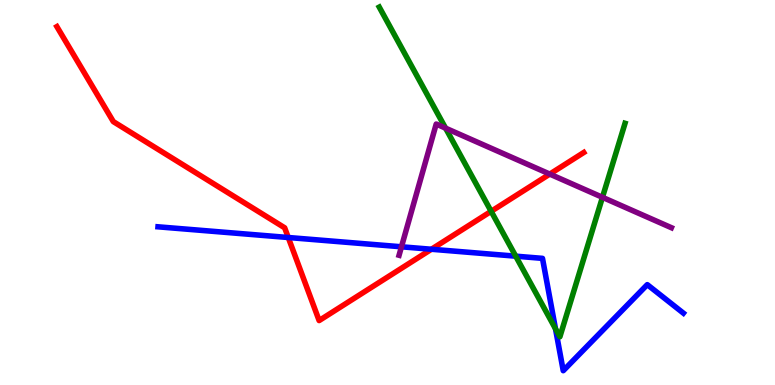[{'lines': ['blue', 'red'], 'intersections': [{'x': 3.72, 'y': 3.83}, {'x': 5.57, 'y': 3.53}]}, {'lines': ['green', 'red'], 'intersections': [{'x': 6.34, 'y': 4.51}]}, {'lines': ['purple', 'red'], 'intersections': [{'x': 7.09, 'y': 5.48}]}, {'lines': ['blue', 'green'], 'intersections': [{'x': 6.65, 'y': 3.35}, {'x': 7.17, 'y': 1.46}]}, {'lines': ['blue', 'purple'], 'intersections': [{'x': 5.18, 'y': 3.59}]}, {'lines': ['green', 'purple'], 'intersections': [{'x': 5.75, 'y': 6.67}, {'x': 7.77, 'y': 4.88}]}]